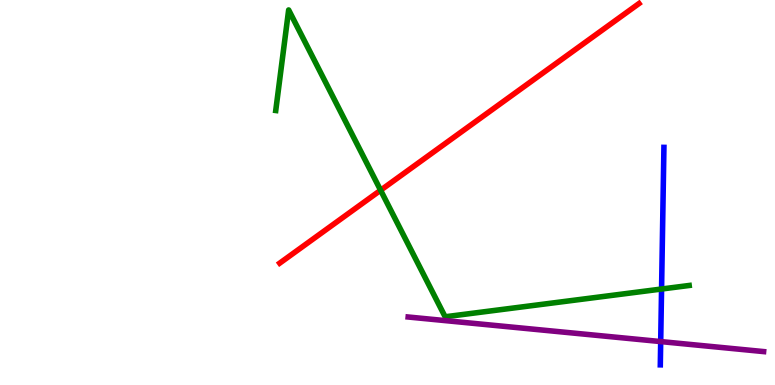[{'lines': ['blue', 'red'], 'intersections': []}, {'lines': ['green', 'red'], 'intersections': [{'x': 4.91, 'y': 5.06}]}, {'lines': ['purple', 'red'], 'intersections': []}, {'lines': ['blue', 'green'], 'intersections': [{'x': 8.54, 'y': 2.49}]}, {'lines': ['blue', 'purple'], 'intersections': [{'x': 8.53, 'y': 1.13}]}, {'lines': ['green', 'purple'], 'intersections': []}]